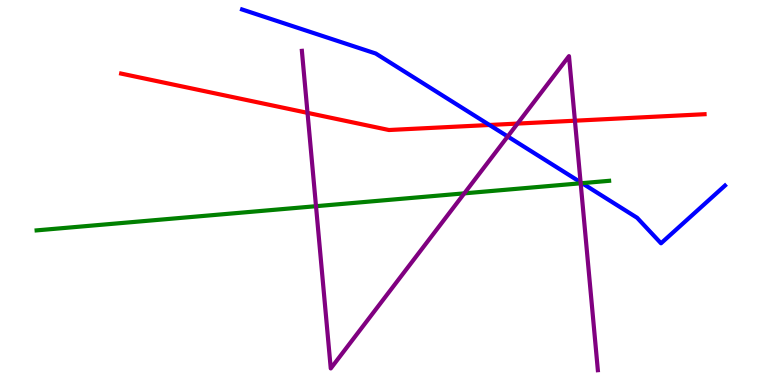[{'lines': ['blue', 'red'], 'intersections': [{'x': 6.32, 'y': 6.75}]}, {'lines': ['green', 'red'], 'intersections': []}, {'lines': ['purple', 'red'], 'intersections': [{'x': 3.97, 'y': 7.07}, {'x': 6.68, 'y': 6.79}, {'x': 7.42, 'y': 6.86}]}, {'lines': ['blue', 'green'], 'intersections': [{'x': 7.51, 'y': 5.24}]}, {'lines': ['blue', 'purple'], 'intersections': [{'x': 6.55, 'y': 6.46}, {'x': 7.49, 'y': 5.27}]}, {'lines': ['green', 'purple'], 'intersections': [{'x': 4.08, 'y': 4.64}, {'x': 5.99, 'y': 4.98}, {'x': 7.49, 'y': 5.24}]}]